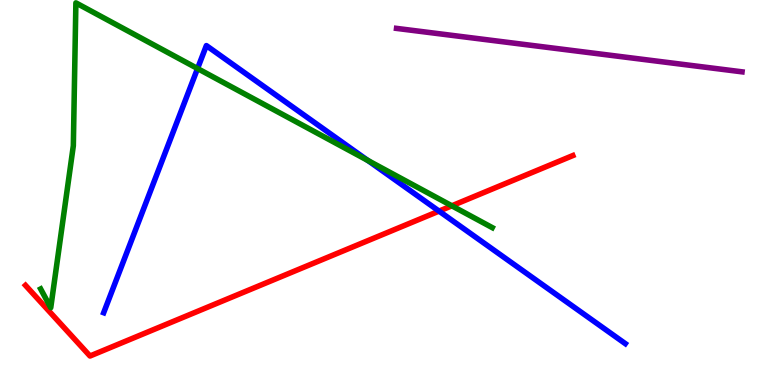[{'lines': ['blue', 'red'], 'intersections': [{'x': 5.66, 'y': 4.52}]}, {'lines': ['green', 'red'], 'intersections': [{'x': 5.83, 'y': 4.65}]}, {'lines': ['purple', 'red'], 'intersections': []}, {'lines': ['blue', 'green'], 'intersections': [{'x': 2.55, 'y': 8.22}, {'x': 4.75, 'y': 5.83}]}, {'lines': ['blue', 'purple'], 'intersections': []}, {'lines': ['green', 'purple'], 'intersections': []}]